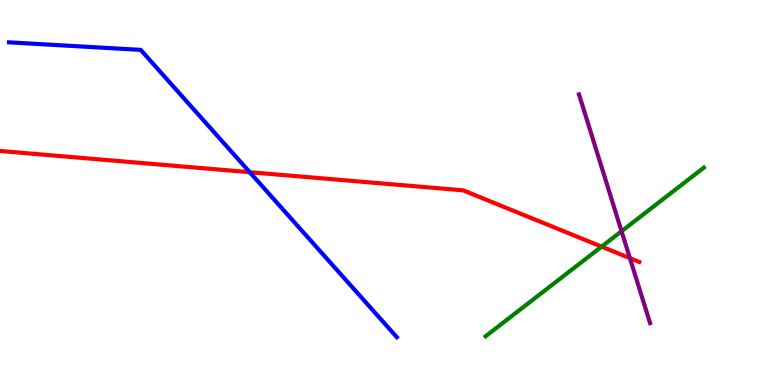[{'lines': ['blue', 'red'], 'intersections': [{'x': 3.22, 'y': 5.53}]}, {'lines': ['green', 'red'], 'intersections': [{'x': 7.76, 'y': 3.59}]}, {'lines': ['purple', 'red'], 'intersections': [{'x': 8.13, 'y': 3.29}]}, {'lines': ['blue', 'green'], 'intersections': []}, {'lines': ['blue', 'purple'], 'intersections': []}, {'lines': ['green', 'purple'], 'intersections': [{'x': 8.02, 'y': 3.99}]}]